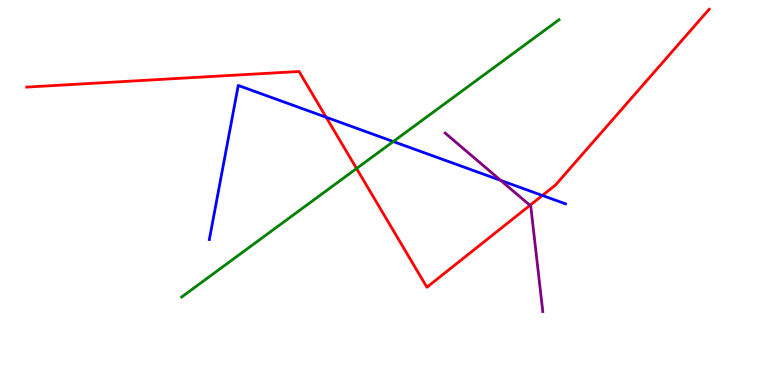[{'lines': ['blue', 'red'], 'intersections': [{'x': 4.21, 'y': 6.95}, {'x': 7.0, 'y': 4.92}]}, {'lines': ['green', 'red'], 'intersections': [{'x': 4.6, 'y': 5.62}]}, {'lines': ['purple', 'red'], 'intersections': [{'x': 6.84, 'y': 4.67}]}, {'lines': ['blue', 'green'], 'intersections': [{'x': 5.07, 'y': 6.32}]}, {'lines': ['blue', 'purple'], 'intersections': [{'x': 6.46, 'y': 5.31}]}, {'lines': ['green', 'purple'], 'intersections': []}]